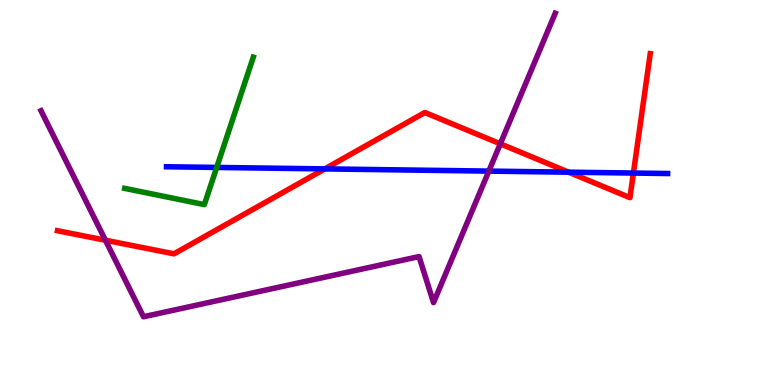[{'lines': ['blue', 'red'], 'intersections': [{'x': 4.19, 'y': 5.61}, {'x': 7.34, 'y': 5.53}, {'x': 8.17, 'y': 5.51}]}, {'lines': ['green', 'red'], 'intersections': []}, {'lines': ['purple', 'red'], 'intersections': [{'x': 1.36, 'y': 3.76}, {'x': 6.46, 'y': 6.26}]}, {'lines': ['blue', 'green'], 'intersections': [{'x': 2.8, 'y': 5.65}]}, {'lines': ['blue', 'purple'], 'intersections': [{'x': 6.31, 'y': 5.56}]}, {'lines': ['green', 'purple'], 'intersections': []}]